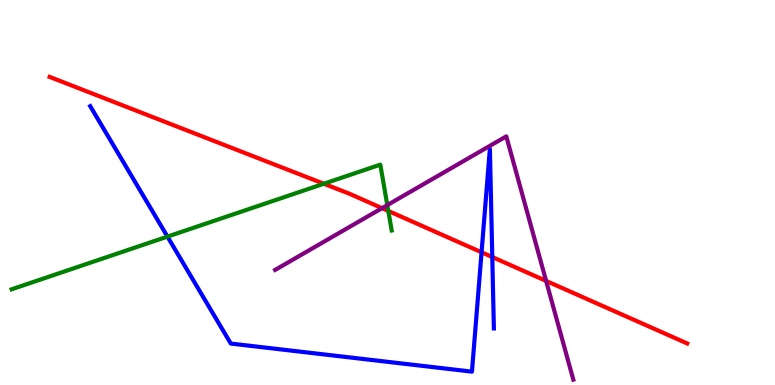[{'lines': ['blue', 'red'], 'intersections': [{'x': 6.21, 'y': 3.45}, {'x': 6.35, 'y': 3.32}]}, {'lines': ['green', 'red'], 'intersections': [{'x': 4.18, 'y': 5.23}, {'x': 5.01, 'y': 4.52}]}, {'lines': ['purple', 'red'], 'intersections': [{'x': 4.93, 'y': 4.59}, {'x': 7.05, 'y': 2.7}]}, {'lines': ['blue', 'green'], 'intersections': [{'x': 2.16, 'y': 3.85}]}, {'lines': ['blue', 'purple'], 'intersections': []}, {'lines': ['green', 'purple'], 'intersections': [{'x': 5.0, 'y': 4.67}]}]